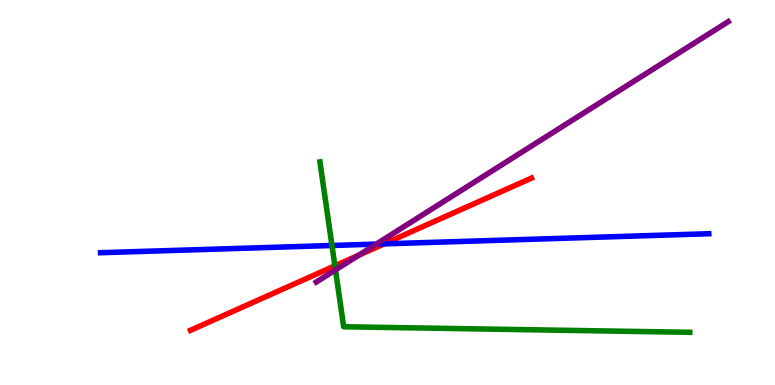[{'lines': ['blue', 'red'], 'intersections': [{'x': 4.96, 'y': 3.67}]}, {'lines': ['green', 'red'], 'intersections': [{'x': 4.32, 'y': 3.09}]}, {'lines': ['purple', 'red'], 'intersections': [{'x': 4.63, 'y': 3.37}]}, {'lines': ['blue', 'green'], 'intersections': [{'x': 4.28, 'y': 3.62}]}, {'lines': ['blue', 'purple'], 'intersections': [{'x': 4.86, 'y': 3.66}]}, {'lines': ['green', 'purple'], 'intersections': [{'x': 4.33, 'y': 2.99}]}]